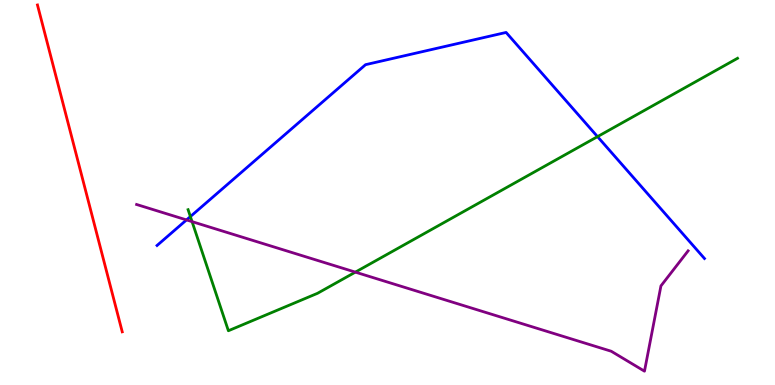[{'lines': ['blue', 'red'], 'intersections': []}, {'lines': ['green', 'red'], 'intersections': []}, {'lines': ['purple', 'red'], 'intersections': []}, {'lines': ['blue', 'green'], 'intersections': [{'x': 2.46, 'y': 4.37}, {'x': 7.71, 'y': 6.45}]}, {'lines': ['blue', 'purple'], 'intersections': [{'x': 2.41, 'y': 4.29}]}, {'lines': ['green', 'purple'], 'intersections': [{'x': 2.48, 'y': 4.24}, {'x': 4.59, 'y': 2.93}]}]